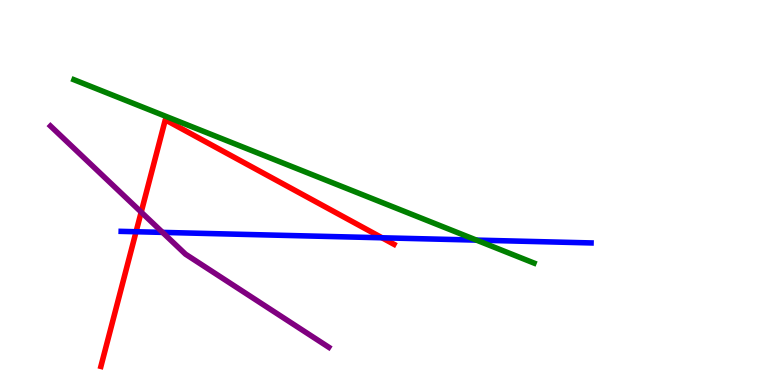[{'lines': ['blue', 'red'], 'intersections': [{'x': 1.76, 'y': 3.98}, {'x': 4.93, 'y': 3.82}]}, {'lines': ['green', 'red'], 'intersections': []}, {'lines': ['purple', 'red'], 'intersections': [{'x': 1.82, 'y': 4.49}]}, {'lines': ['blue', 'green'], 'intersections': [{'x': 6.15, 'y': 3.76}]}, {'lines': ['blue', 'purple'], 'intersections': [{'x': 2.1, 'y': 3.96}]}, {'lines': ['green', 'purple'], 'intersections': []}]